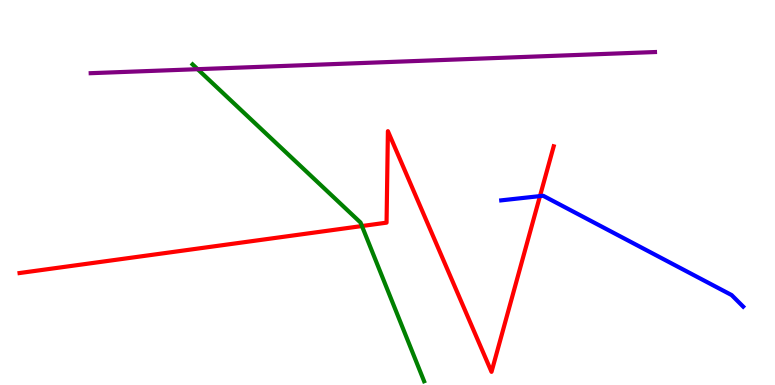[{'lines': ['blue', 'red'], 'intersections': [{'x': 6.97, 'y': 4.91}]}, {'lines': ['green', 'red'], 'intersections': [{'x': 4.67, 'y': 4.13}]}, {'lines': ['purple', 'red'], 'intersections': []}, {'lines': ['blue', 'green'], 'intersections': []}, {'lines': ['blue', 'purple'], 'intersections': []}, {'lines': ['green', 'purple'], 'intersections': [{'x': 2.55, 'y': 8.2}]}]